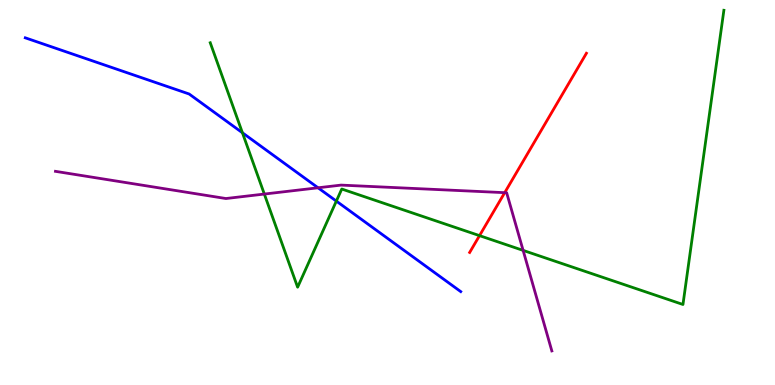[{'lines': ['blue', 'red'], 'intersections': []}, {'lines': ['green', 'red'], 'intersections': [{'x': 6.19, 'y': 3.88}]}, {'lines': ['purple', 'red'], 'intersections': [{'x': 6.51, 'y': 5.0}]}, {'lines': ['blue', 'green'], 'intersections': [{'x': 3.13, 'y': 6.55}, {'x': 4.34, 'y': 4.78}]}, {'lines': ['blue', 'purple'], 'intersections': [{'x': 4.1, 'y': 5.12}]}, {'lines': ['green', 'purple'], 'intersections': [{'x': 3.41, 'y': 4.96}, {'x': 6.75, 'y': 3.5}]}]